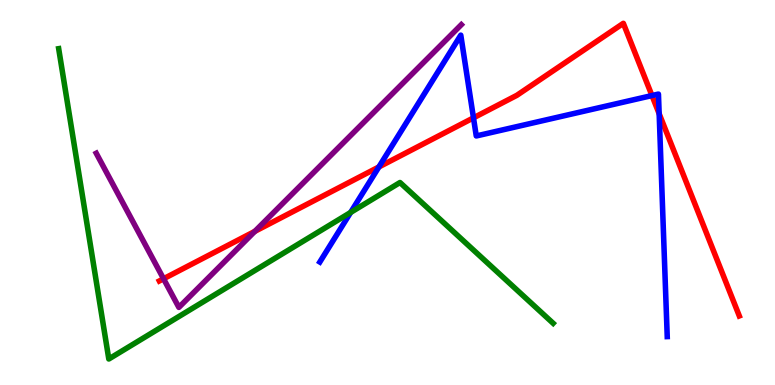[{'lines': ['blue', 'red'], 'intersections': [{'x': 4.89, 'y': 5.66}, {'x': 6.11, 'y': 6.94}, {'x': 8.41, 'y': 7.52}, {'x': 8.51, 'y': 7.05}]}, {'lines': ['green', 'red'], 'intersections': []}, {'lines': ['purple', 'red'], 'intersections': [{'x': 2.11, 'y': 2.76}, {'x': 3.29, 'y': 3.99}]}, {'lines': ['blue', 'green'], 'intersections': [{'x': 4.52, 'y': 4.48}]}, {'lines': ['blue', 'purple'], 'intersections': []}, {'lines': ['green', 'purple'], 'intersections': []}]